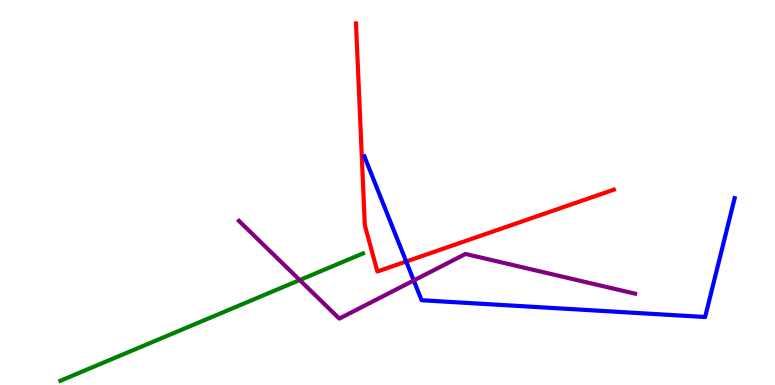[{'lines': ['blue', 'red'], 'intersections': [{'x': 5.24, 'y': 3.21}]}, {'lines': ['green', 'red'], 'intersections': []}, {'lines': ['purple', 'red'], 'intersections': []}, {'lines': ['blue', 'green'], 'intersections': []}, {'lines': ['blue', 'purple'], 'intersections': [{'x': 5.34, 'y': 2.71}]}, {'lines': ['green', 'purple'], 'intersections': [{'x': 3.87, 'y': 2.73}]}]